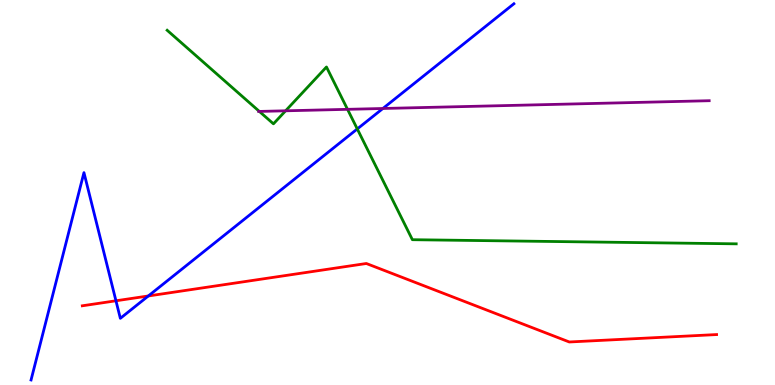[{'lines': ['blue', 'red'], 'intersections': [{'x': 1.5, 'y': 2.19}, {'x': 1.91, 'y': 2.31}]}, {'lines': ['green', 'red'], 'intersections': []}, {'lines': ['purple', 'red'], 'intersections': []}, {'lines': ['blue', 'green'], 'intersections': [{'x': 4.61, 'y': 6.65}]}, {'lines': ['blue', 'purple'], 'intersections': [{'x': 4.94, 'y': 7.18}]}, {'lines': ['green', 'purple'], 'intersections': [{'x': 3.35, 'y': 7.11}, {'x': 3.69, 'y': 7.12}, {'x': 4.48, 'y': 7.16}]}]